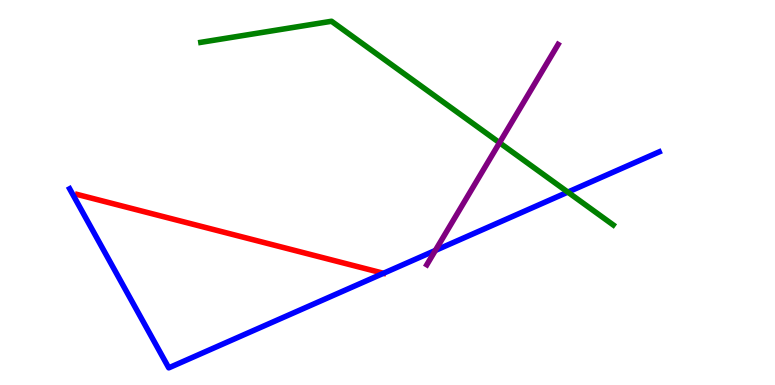[{'lines': ['blue', 'red'], 'intersections': [{'x': 4.95, 'y': 2.9}]}, {'lines': ['green', 'red'], 'intersections': []}, {'lines': ['purple', 'red'], 'intersections': []}, {'lines': ['blue', 'green'], 'intersections': [{'x': 7.33, 'y': 5.01}]}, {'lines': ['blue', 'purple'], 'intersections': [{'x': 5.62, 'y': 3.49}]}, {'lines': ['green', 'purple'], 'intersections': [{'x': 6.45, 'y': 6.29}]}]